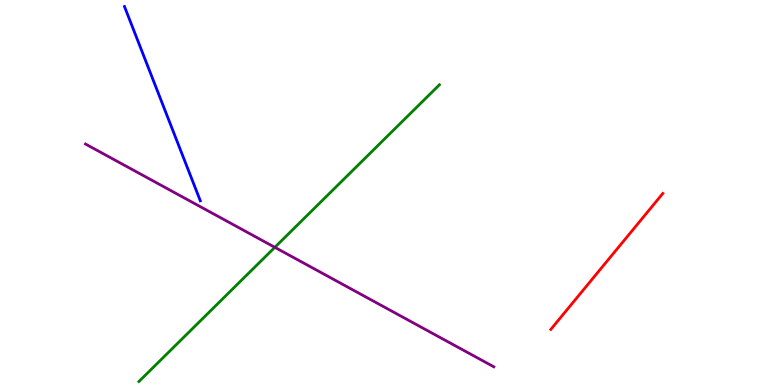[{'lines': ['blue', 'red'], 'intersections': []}, {'lines': ['green', 'red'], 'intersections': []}, {'lines': ['purple', 'red'], 'intersections': []}, {'lines': ['blue', 'green'], 'intersections': []}, {'lines': ['blue', 'purple'], 'intersections': []}, {'lines': ['green', 'purple'], 'intersections': [{'x': 3.55, 'y': 3.58}]}]